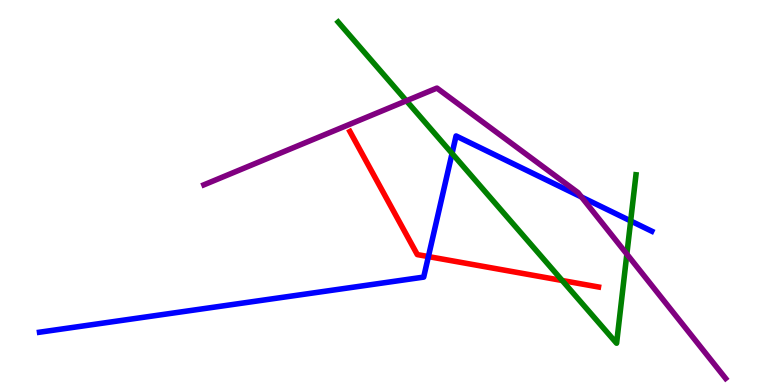[{'lines': ['blue', 'red'], 'intersections': [{'x': 5.53, 'y': 3.34}]}, {'lines': ['green', 'red'], 'intersections': [{'x': 7.25, 'y': 2.71}]}, {'lines': ['purple', 'red'], 'intersections': []}, {'lines': ['blue', 'green'], 'intersections': [{'x': 5.83, 'y': 6.01}, {'x': 8.14, 'y': 4.26}]}, {'lines': ['blue', 'purple'], 'intersections': [{'x': 7.5, 'y': 4.88}]}, {'lines': ['green', 'purple'], 'intersections': [{'x': 5.24, 'y': 7.38}, {'x': 8.09, 'y': 3.4}]}]